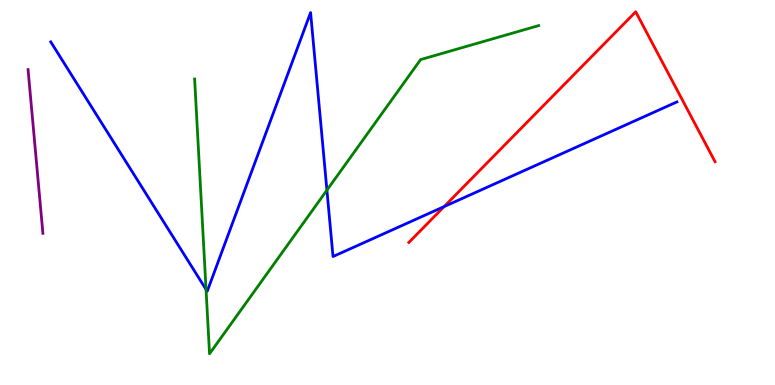[{'lines': ['blue', 'red'], 'intersections': [{'x': 5.73, 'y': 4.63}]}, {'lines': ['green', 'red'], 'intersections': []}, {'lines': ['purple', 'red'], 'intersections': []}, {'lines': ['blue', 'green'], 'intersections': [{'x': 2.66, 'y': 2.48}, {'x': 4.22, 'y': 5.06}]}, {'lines': ['blue', 'purple'], 'intersections': []}, {'lines': ['green', 'purple'], 'intersections': []}]